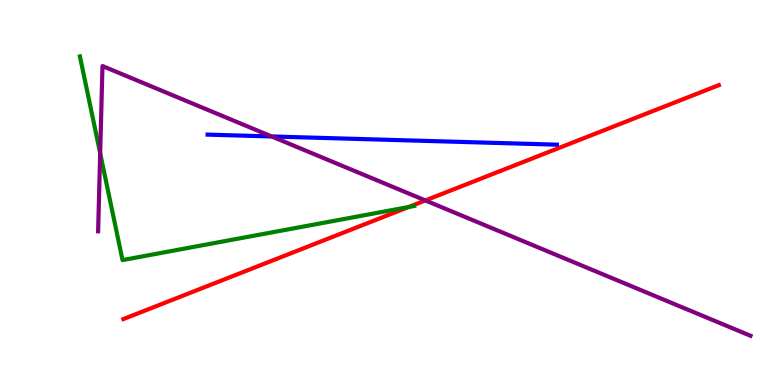[{'lines': ['blue', 'red'], 'intersections': []}, {'lines': ['green', 'red'], 'intersections': [{'x': 5.27, 'y': 4.62}]}, {'lines': ['purple', 'red'], 'intersections': [{'x': 5.49, 'y': 4.79}]}, {'lines': ['blue', 'green'], 'intersections': []}, {'lines': ['blue', 'purple'], 'intersections': [{'x': 3.51, 'y': 6.46}]}, {'lines': ['green', 'purple'], 'intersections': [{'x': 1.29, 'y': 6.02}]}]